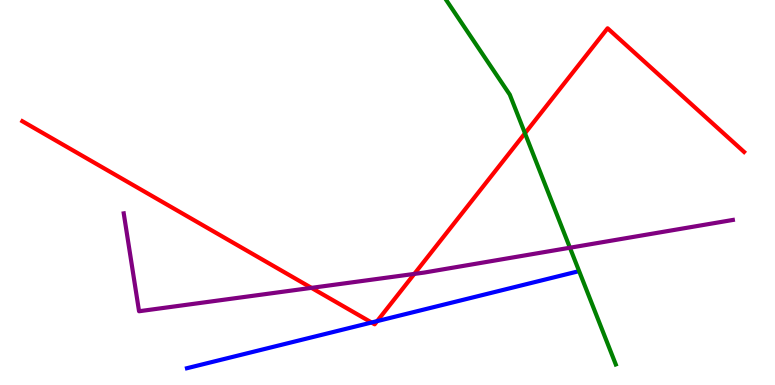[{'lines': ['blue', 'red'], 'intersections': [{'x': 4.79, 'y': 1.62}, {'x': 4.87, 'y': 1.66}]}, {'lines': ['green', 'red'], 'intersections': [{'x': 6.77, 'y': 6.54}]}, {'lines': ['purple', 'red'], 'intersections': [{'x': 4.02, 'y': 2.52}, {'x': 5.35, 'y': 2.89}]}, {'lines': ['blue', 'green'], 'intersections': []}, {'lines': ['blue', 'purple'], 'intersections': []}, {'lines': ['green', 'purple'], 'intersections': [{'x': 7.35, 'y': 3.57}]}]